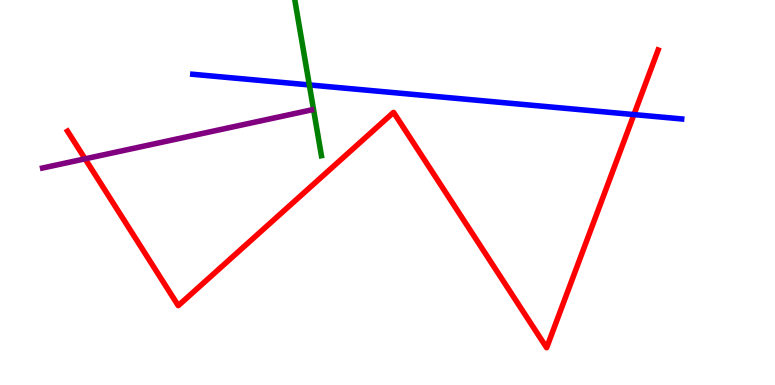[{'lines': ['blue', 'red'], 'intersections': [{'x': 8.18, 'y': 7.02}]}, {'lines': ['green', 'red'], 'intersections': []}, {'lines': ['purple', 'red'], 'intersections': [{'x': 1.1, 'y': 5.87}]}, {'lines': ['blue', 'green'], 'intersections': [{'x': 3.99, 'y': 7.79}]}, {'lines': ['blue', 'purple'], 'intersections': []}, {'lines': ['green', 'purple'], 'intersections': []}]